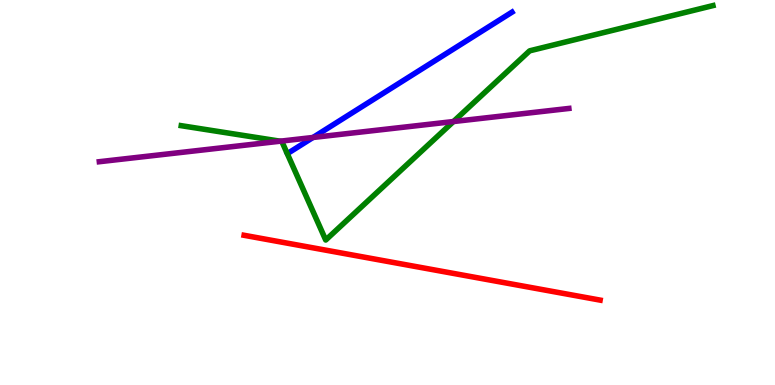[{'lines': ['blue', 'red'], 'intersections': []}, {'lines': ['green', 'red'], 'intersections': []}, {'lines': ['purple', 'red'], 'intersections': []}, {'lines': ['blue', 'green'], 'intersections': []}, {'lines': ['blue', 'purple'], 'intersections': [{'x': 4.04, 'y': 6.43}]}, {'lines': ['green', 'purple'], 'intersections': [{'x': 3.61, 'y': 6.33}, {'x': 5.85, 'y': 6.84}]}]